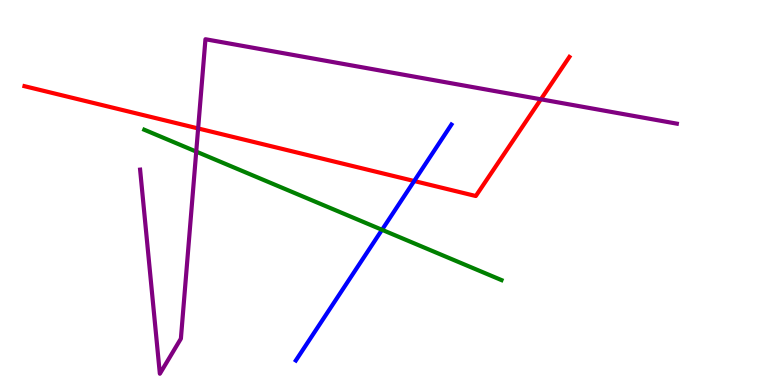[{'lines': ['blue', 'red'], 'intersections': [{'x': 5.34, 'y': 5.3}]}, {'lines': ['green', 'red'], 'intersections': []}, {'lines': ['purple', 'red'], 'intersections': [{'x': 2.56, 'y': 6.66}, {'x': 6.98, 'y': 7.42}]}, {'lines': ['blue', 'green'], 'intersections': [{'x': 4.93, 'y': 4.03}]}, {'lines': ['blue', 'purple'], 'intersections': []}, {'lines': ['green', 'purple'], 'intersections': [{'x': 2.53, 'y': 6.06}]}]